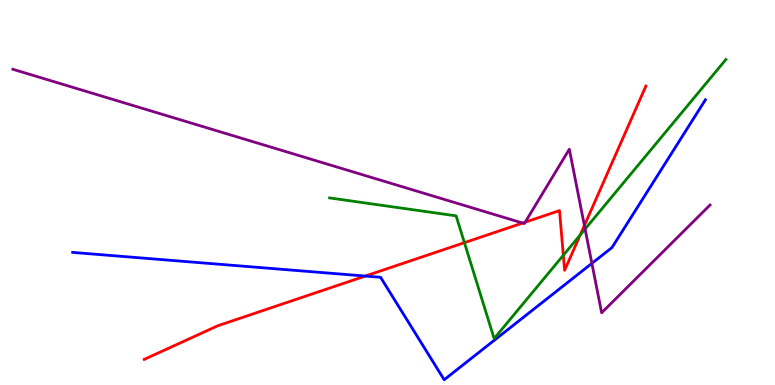[{'lines': ['blue', 'red'], 'intersections': [{'x': 4.71, 'y': 2.83}]}, {'lines': ['green', 'red'], 'intersections': [{'x': 5.99, 'y': 3.7}, {'x': 7.27, 'y': 3.37}, {'x': 7.49, 'y': 3.9}]}, {'lines': ['purple', 'red'], 'intersections': [{'x': 6.74, 'y': 4.21}, {'x': 6.78, 'y': 4.23}, {'x': 7.54, 'y': 4.14}]}, {'lines': ['blue', 'green'], 'intersections': []}, {'lines': ['blue', 'purple'], 'intersections': [{'x': 7.64, 'y': 3.16}]}, {'lines': ['green', 'purple'], 'intersections': [{'x': 7.55, 'y': 4.05}]}]